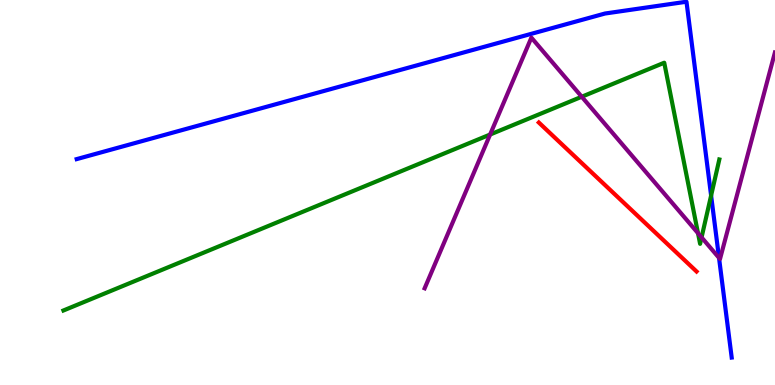[{'lines': ['blue', 'red'], 'intersections': []}, {'lines': ['green', 'red'], 'intersections': []}, {'lines': ['purple', 'red'], 'intersections': []}, {'lines': ['blue', 'green'], 'intersections': [{'x': 9.18, 'y': 4.92}]}, {'lines': ['blue', 'purple'], 'intersections': [{'x': 9.28, 'y': 3.3}]}, {'lines': ['green', 'purple'], 'intersections': [{'x': 6.32, 'y': 6.51}, {'x': 7.51, 'y': 7.49}, {'x': 9.01, 'y': 3.94}, {'x': 9.05, 'y': 3.83}]}]